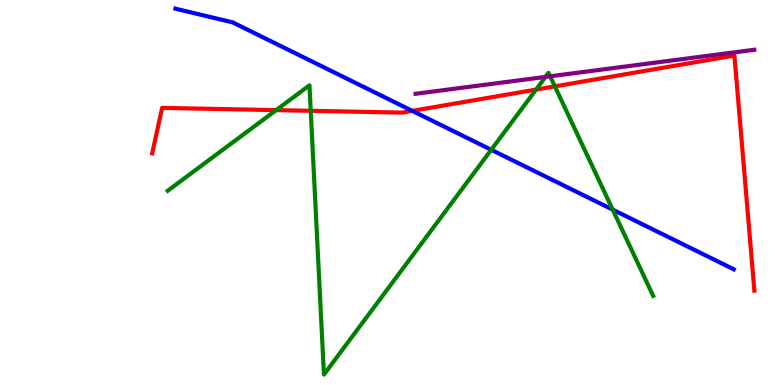[{'lines': ['blue', 'red'], 'intersections': [{'x': 5.32, 'y': 7.12}]}, {'lines': ['green', 'red'], 'intersections': [{'x': 3.56, 'y': 7.14}, {'x': 4.01, 'y': 7.12}, {'x': 6.92, 'y': 7.67}, {'x': 7.16, 'y': 7.76}]}, {'lines': ['purple', 'red'], 'intersections': []}, {'lines': ['blue', 'green'], 'intersections': [{'x': 6.34, 'y': 6.11}, {'x': 7.91, 'y': 4.55}]}, {'lines': ['blue', 'purple'], 'intersections': []}, {'lines': ['green', 'purple'], 'intersections': [{'x': 7.04, 'y': 8.0}, {'x': 7.1, 'y': 8.02}]}]